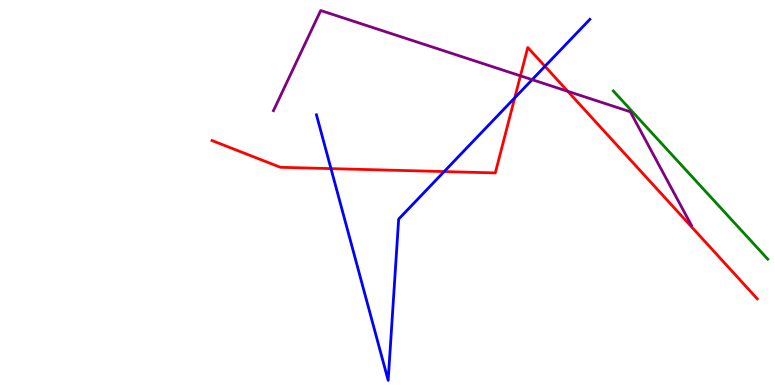[{'lines': ['blue', 'red'], 'intersections': [{'x': 4.27, 'y': 5.62}, {'x': 5.73, 'y': 5.54}, {'x': 6.64, 'y': 7.46}, {'x': 7.03, 'y': 8.28}]}, {'lines': ['green', 'red'], 'intersections': []}, {'lines': ['purple', 'red'], 'intersections': [{'x': 6.72, 'y': 8.03}, {'x': 7.33, 'y': 7.63}]}, {'lines': ['blue', 'green'], 'intersections': []}, {'lines': ['blue', 'purple'], 'intersections': [{'x': 6.87, 'y': 7.93}]}, {'lines': ['green', 'purple'], 'intersections': []}]